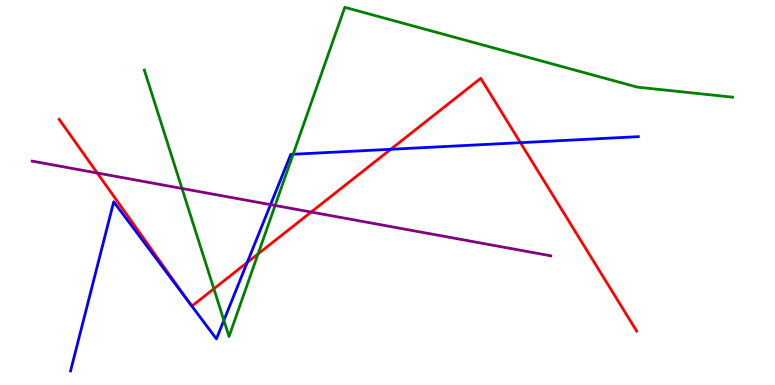[{'lines': ['blue', 'red'], 'intersections': [{'x': 2.45, 'y': 2.13}, {'x': 2.48, 'y': 2.05}, {'x': 3.19, 'y': 3.18}, {'x': 5.04, 'y': 6.12}, {'x': 6.72, 'y': 6.29}]}, {'lines': ['green', 'red'], 'intersections': [{'x': 2.76, 'y': 2.5}, {'x': 3.33, 'y': 3.4}]}, {'lines': ['purple', 'red'], 'intersections': [{'x': 1.26, 'y': 5.51}, {'x': 4.02, 'y': 4.49}]}, {'lines': ['blue', 'green'], 'intersections': [{'x': 2.89, 'y': 1.68}, {'x': 3.78, 'y': 5.99}]}, {'lines': ['blue', 'purple'], 'intersections': [{'x': 3.49, 'y': 4.68}]}, {'lines': ['green', 'purple'], 'intersections': [{'x': 2.35, 'y': 5.1}, {'x': 3.55, 'y': 4.66}]}]